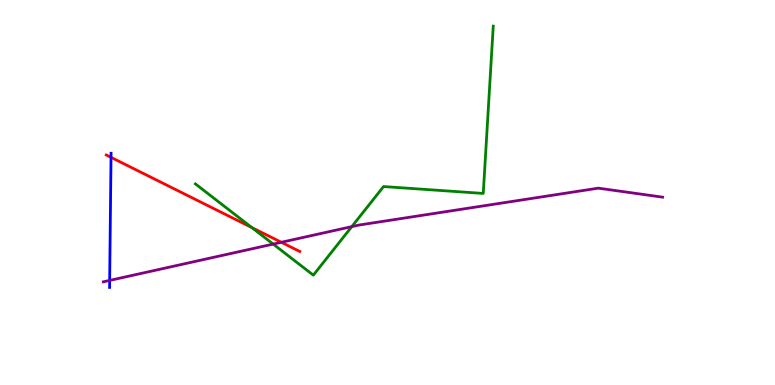[{'lines': ['blue', 'red'], 'intersections': [{'x': 1.43, 'y': 5.91}]}, {'lines': ['green', 'red'], 'intersections': [{'x': 3.25, 'y': 4.09}]}, {'lines': ['purple', 'red'], 'intersections': [{'x': 3.63, 'y': 3.71}]}, {'lines': ['blue', 'green'], 'intersections': []}, {'lines': ['blue', 'purple'], 'intersections': [{'x': 1.41, 'y': 2.72}]}, {'lines': ['green', 'purple'], 'intersections': [{'x': 3.52, 'y': 3.66}, {'x': 4.54, 'y': 4.11}]}]